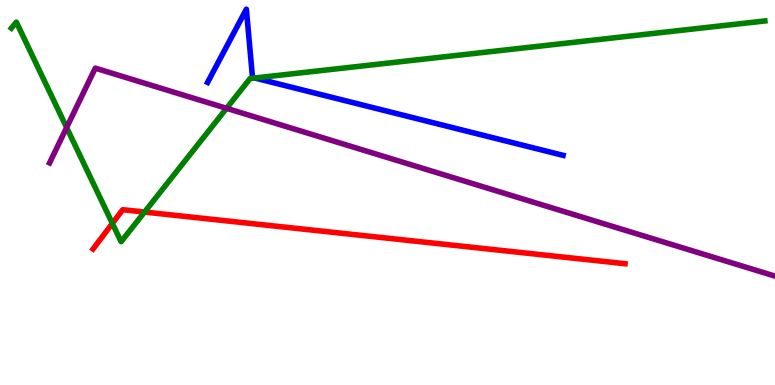[{'lines': ['blue', 'red'], 'intersections': []}, {'lines': ['green', 'red'], 'intersections': [{'x': 1.45, 'y': 4.2}, {'x': 1.86, 'y': 4.49}]}, {'lines': ['purple', 'red'], 'intersections': []}, {'lines': ['blue', 'green'], 'intersections': [{'x': 3.29, 'y': 7.97}]}, {'lines': ['blue', 'purple'], 'intersections': []}, {'lines': ['green', 'purple'], 'intersections': [{'x': 0.86, 'y': 6.69}, {'x': 2.92, 'y': 7.19}]}]